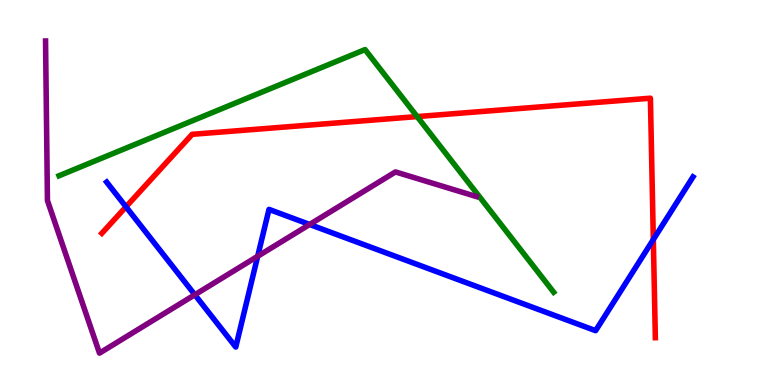[{'lines': ['blue', 'red'], 'intersections': [{'x': 1.63, 'y': 4.63}, {'x': 8.43, 'y': 3.78}]}, {'lines': ['green', 'red'], 'intersections': [{'x': 5.38, 'y': 6.97}]}, {'lines': ['purple', 'red'], 'intersections': []}, {'lines': ['blue', 'green'], 'intersections': []}, {'lines': ['blue', 'purple'], 'intersections': [{'x': 2.51, 'y': 2.34}, {'x': 3.32, 'y': 3.34}, {'x': 4.0, 'y': 4.17}]}, {'lines': ['green', 'purple'], 'intersections': []}]